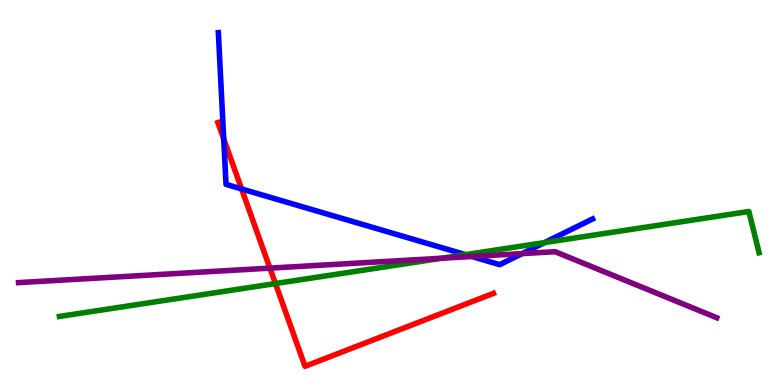[{'lines': ['blue', 'red'], 'intersections': [{'x': 2.89, 'y': 6.39}, {'x': 3.12, 'y': 5.09}]}, {'lines': ['green', 'red'], 'intersections': [{'x': 3.55, 'y': 2.64}]}, {'lines': ['purple', 'red'], 'intersections': [{'x': 3.48, 'y': 3.04}]}, {'lines': ['blue', 'green'], 'intersections': [{'x': 6.01, 'y': 3.39}, {'x': 7.03, 'y': 3.7}]}, {'lines': ['blue', 'purple'], 'intersections': [{'x': 6.09, 'y': 3.34}, {'x': 6.74, 'y': 3.41}]}, {'lines': ['green', 'purple'], 'intersections': [{'x': 5.7, 'y': 3.29}]}]